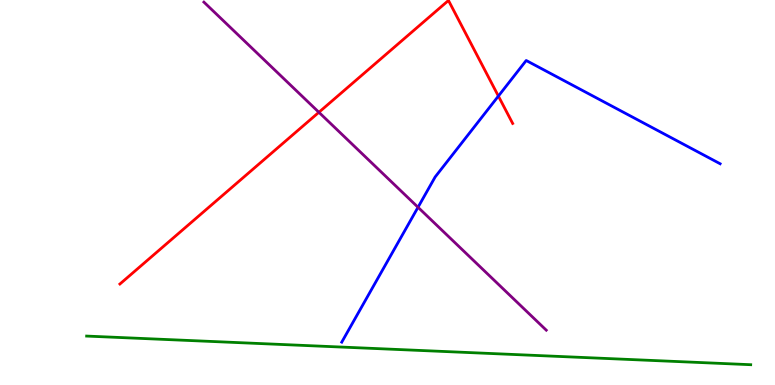[{'lines': ['blue', 'red'], 'intersections': [{'x': 6.43, 'y': 7.5}]}, {'lines': ['green', 'red'], 'intersections': []}, {'lines': ['purple', 'red'], 'intersections': [{'x': 4.11, 'y': 7.08}]}, {'lines': ['blue', 'green'], 'intersections': []}, {'lines': ['blue', 'purple'], 'intersections': [{'x': 5.39, 'y': 4.62}]}, {'lines': ['green', 'purple'], 'intersections': []}]